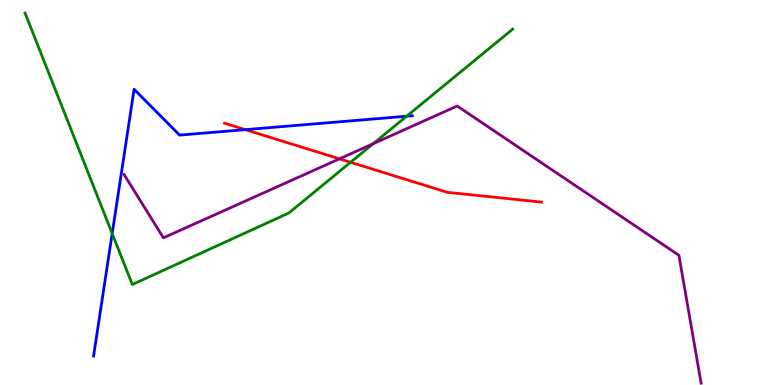[{'lines': ['blue', 'red'], 'intersections': [{'x': 3.17, 'y': 6.63}]}, {'lines': ['green', 'red'], 'intersections': [{'x': 4.52, 'y': 5.78}]}, {'lines': ['purple', 'red'], 'intersections': [{'x': 4.38, 'y': 5.87}]}, {'lines': ['blue', 'green'], 'intersections': [{'x': 1.45, 'y': 3.93}, {'x': 5.25, 'y': 6.98}]}, {'lines': ['blue', 'purple'], 'intersections': []}, {'lines': ['green', 'purple'], 'intersections': [{'x': 4.82, 'y': 6.27}]}]